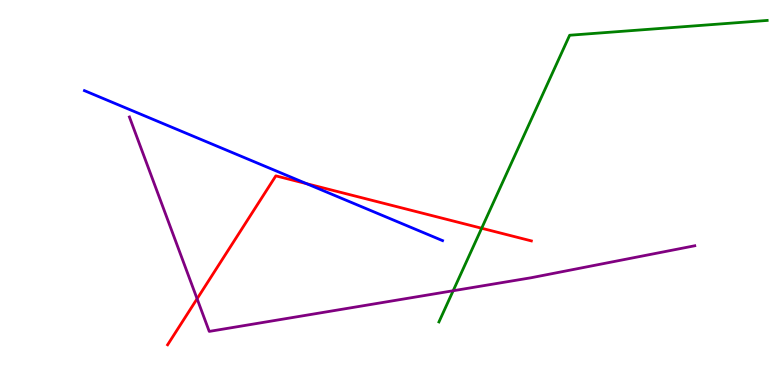[{'lines': ['blue', 'red'], 'intersections': [{'x': 3.96, 'y': 5.23}]}, {'lines': ['green', 'red'], 'intersections': [{'x': 6.21, 'y': 4.07}]}, {'lines': ['purple', 'red'], 'intersections': [{'x': 2.54, 'y': 2.24}]}, {'lines': ['blue', 'green'], 'intersections': []}, {'lines': ['blue', 'purple'], 'intersections': []}, {'lines': ['green', 'purple'], 'intersections': [{'x': 5.85, 'y': 2.45}]}]